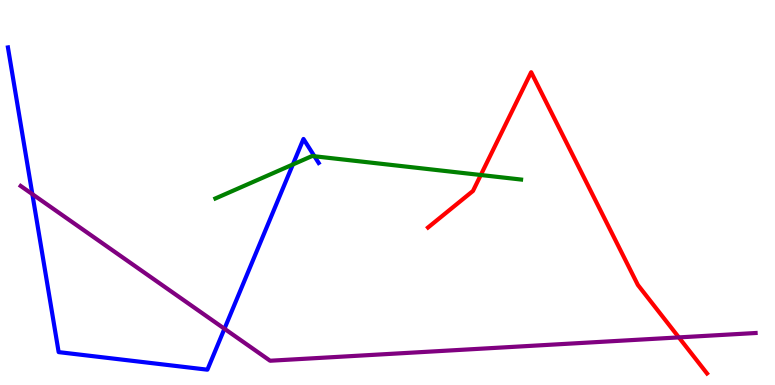[{'lines': ['blue', 'red'], 'intersections': []}, {'lines': ['green', 'red'], 'intersections': [{'x': 6.2, 'y': 5.45}]}, {'lines': ['purple', 'red'], 'intersections': [{'x': 8.76, 'y': 1.24}]}, {'lines': ['blue', 'green'], 'intersections': [{'x': 3.78, 'y': 5.73}, {'x': 4.06, 'y': 5.94}]}, {'lines': ['blue', 'purple'], 'intersections': [{'x': 0.417, 'y': 4.96}, {'x': 2.9, 'y': 1.46}]}, {'lines': ['green', 'purple'], 'intersections': []}]